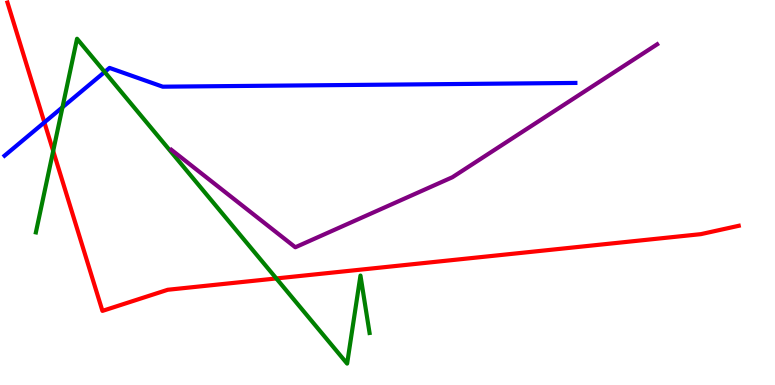[{'lines': ['blue', 'red'], 'intersections': [{'x': 0.573, 'y': 6.82}]}, {'lines': ['green', 'red'], 'intersections': [{'x': 0.686, 'y': 6.08}, {'x': 3.57, 'y': 2.77}]}, {'lines': ['purple', 'red'], 'intersections': []}, {'lines': ['blue', 'green'], 'intersections': [{'x': 0.806, 'y': 7.21}, {'x': 1.35, 'y': 8.13}]}, {'lines': ['blue', 'purple'], 'intersections': []}, {'lines': ['green', 'purple'], 'intersections': []}]